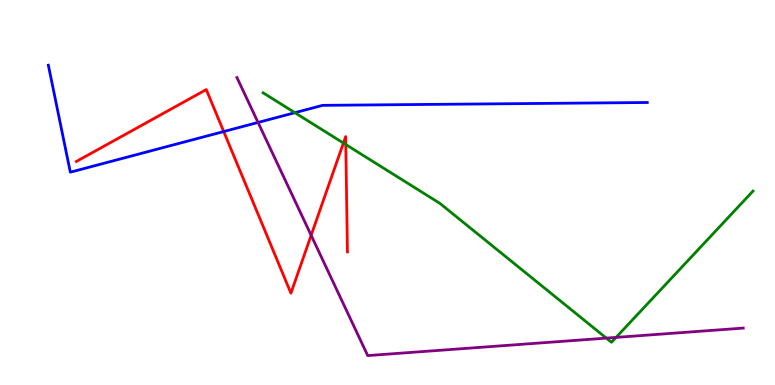[{'lines': ['blue', 'red'], 'intersections': [{'x': 2.89, 'y': 6.58}]}, {'lines': ['green', 'red'], 'intersections': [{'x': 4.43, 'y': 6.28}, {'x': 4.46, 'y': 6.25}]}, {'lines': ['purple', 'red'], 'intersections': [{'x': 4.01, 'y': 3.89}]}, {'lines': ['blue', 'green'], 'intersections': [{'x': 3.81, 'y': 7.07}]}, {'lines': ['blue', 'purple'], 'intersections': [{'x': 3.33, 'y': 6.82}]}, {'lines': ['green', 'purple'], 'intersections': [{'x': 7.82, 'y': 1.22}, {'x': 7.95, 'y': 1.24}]}]